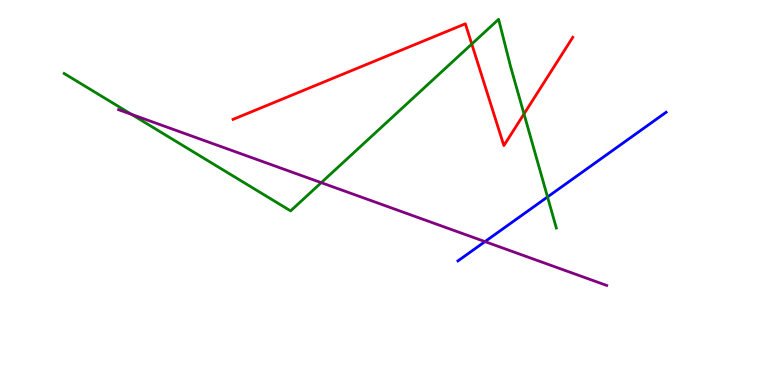[{'lines': ['blue', 'red'], 'intersections': []}, {'lines': ['green', 'red'], 'intersections': [{'x': 6.09, 'y': 8.86}, {'x': 6.76, 'y': 7.04}]}, {'lines': ['purple', 'red'], 'intersections': []}, {'lines': ['blue', 'green'], 'intersections': [{'x': 7.06, 'y': 4.88}]}, {'lines': ['blue', 'purple'], 'intersections': [{'x': 6.26, 'y': 3.72}]}, {'lines': ['green', 'purple'], 'intersections': [{'x': 1.7, 'y': 7.03}, {'x': 4.15, 'y': 5.26}]}]